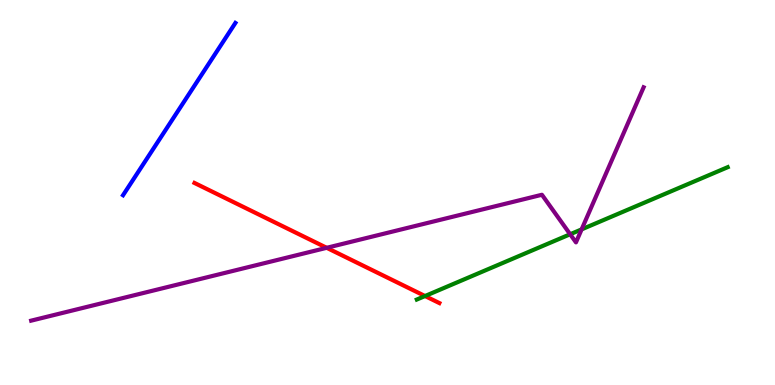[{'lines': ['blue', 'red'], 'intersections': []}, {'lines': ['green', 'red'], 'intersections': [{'x': 5.48, 'y': 2.31}]}, {'lines': ['purple', 'red'], 'intersections': [{'x': 4.22, 'y': 3.56}]}, {'lines': ['blue', 'green'], 'intersections': []}, {'lines': ['blue', 'purple'], 'intersections': []}, {'lines': ['green', 'purple'], 'intersections': [{'x': 7.36, 'y': 3.92}, {'x': 7.5, 'y': 4.04}]}]